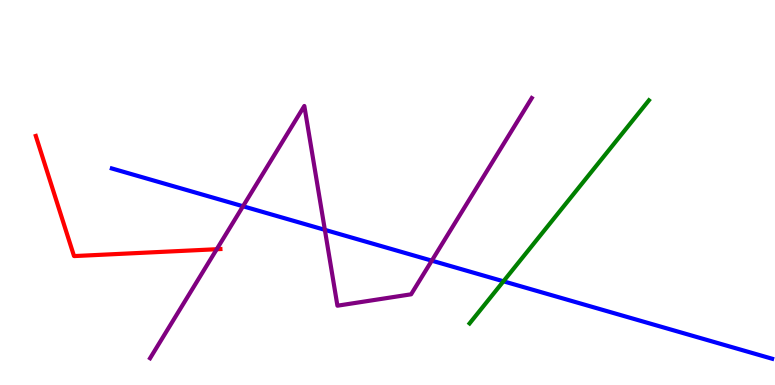[{'lines': ['blue', 'red'], 'intersections': []}, {'lines': ['green', 'red'], 'intersections': []}, {'lines': ['purple', 'red'], 'intersections': [{'x': 2.8, 'y': 3.53}]}, {'lines': ['blue', 'green'], 'intersections': [{'x': 6.5, 'y': 2.69}]}, {'lines': ['blue', 'purple'], 'intersections': [{'x': 3.14, 'y': 4.64}, {'x': 4.19, 'y': 4.03}, {'x': 5.57, 'y': 3.23}]}, {'lines': ['green', 'purple'], 'intersections': []}]